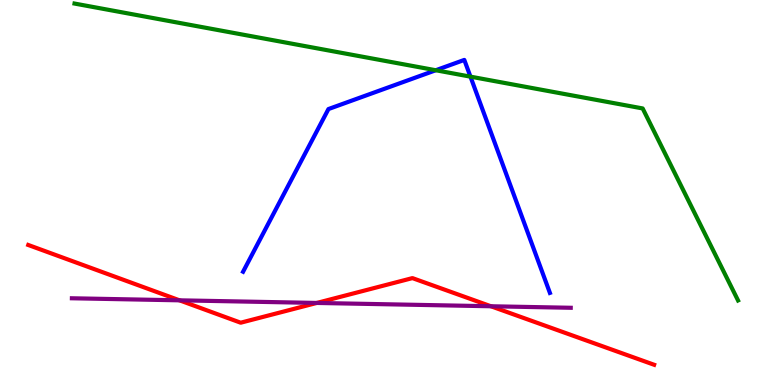[{'lines': ['blue', 'red'], 'intersections': []}, {'lines': ['green', 'red'], 'intersections': []}, {'lines': ['purple', 'red'], 'intersections': [{'x': 2.32, 'y': 2.2}, {'x': 4.09, 'y': 2.13}, {'x': 6.33, 'y': 2.05}]}, {'lines': ['blue', 'green'], 'intersections': [{'x': 5.62, 'y': 8.18}, {'x': 6.07, 'y': 8.01}]}, {'lines': ['blue', 'purple'], 'intersections': []}, {'lines': ['green', 'purple'], 'intersections': []}]